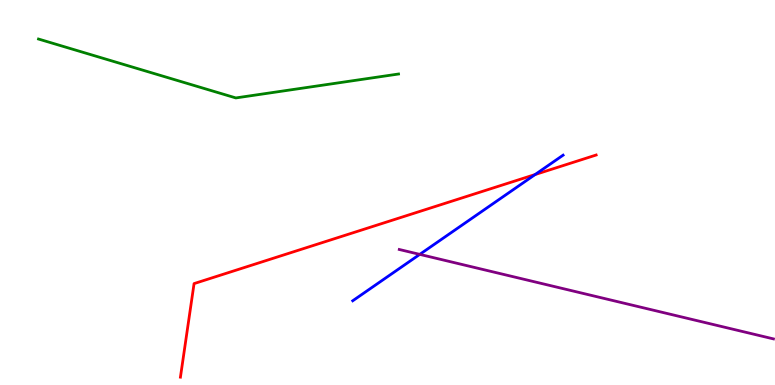[{'lines': ['blue', 'red'], 'intersections': [{'x': 6.9, 'y': 5.47}]}, {'lines': ['green', 'red'], 'intersections': []}, {'lines': ['purple', 'red'], 'intersections': []}, {'lines': ['blue', 'green'], 'intersections': []}, {'lines': ['blue', 'purple'], 'intersections': [{'x': 5.42, 'y': 3.39}]}, {'lines': ['green', 'purple'], 'intersections': []}]